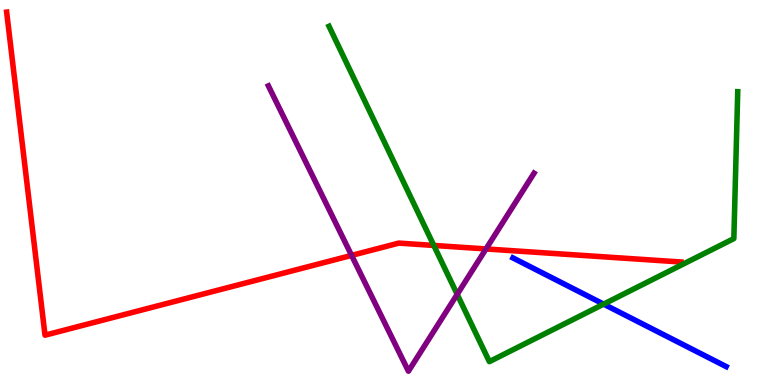[{'lines': ['blue', 'red'], 'intersections': []}, {'lines': ['green', 'red'], 'intersections': [{'x': 5.6, 'y': 3.62}]}, {'lines': ['purple', 'red'], 'intersections': [{'x': 4.54, 'y': 3.37}, {'x': 6.27, 'y': 3.53}]}, {'lines': ['blue', 'green'], 'intersections': [{'x': 7.79, 'y': 2.1}]}, {'lines': ['blue', 'purple'], 'intersections': []}, {'lines': ['green', 'purple'], 'intersections': [{'x': 5.9, 'y': 2.35}]}]